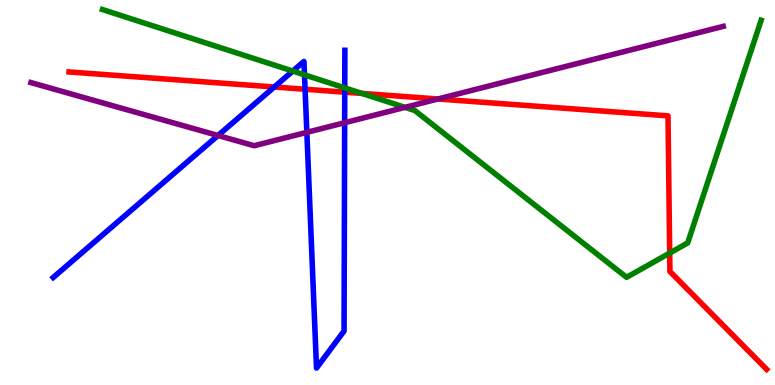[{'lines': ['blue', 'red'], 'intersections': [{'x': 3.54, 'y': 7.74}, {'x': 3.94, 'y': 7.68}, {'x': 4.45, 'y': 7.61}]}, {'lines': ['green', 'red'], 'intersections': [{'x': 4.67, 'y': 7.57}, {'x': 8.64, 'y': 3.43}]}, {'lines': ['purple', 'red'], 'intersections': [{'x': 5.65, 'y': 7.43}]}, {'lines': ['blue', 'green'], 'intersections': [{'x': 3.78, 'y': 8.15}, {'x': 3.93, 'y': 8.06}, {'x': 4.45, 'y': 7.72}]}, {'lines': ['blue', 'purple'], 'intersections': [{'x': 2.81, 'y': 6.48}, {'x': 3.96, 'y': 6.56}, {'x': 4.45, 'y': 6.81}]}, {'lines': ['green', 'purple'], 'intersections': [{'x': 5.23, 'y': 7.21}]}]